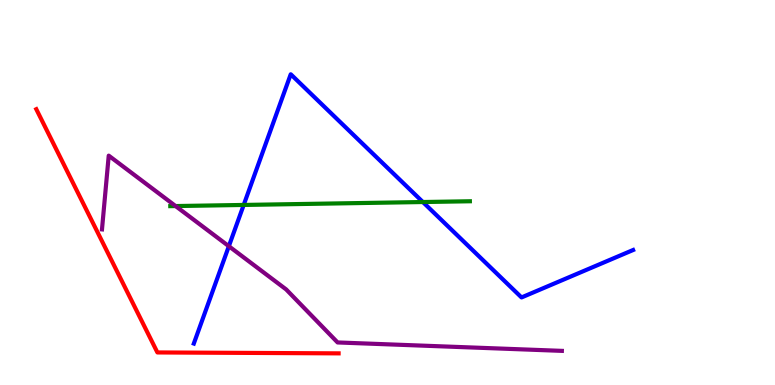[{'lines': ['blue', 'red'], 'intersections': []}, {'lines': ['green', 'red'], 'intersections': []}, {'lines': ['purple', 'red'], 'intersections': []}, {'lines': ['blue', 'green'], 'intersections': [{'x': 3.14, 'y': 4.68}, {'x': 5.46, 'y': 4.75}]}, {'lines': ['blue', 'purple'], 'intersections': [{'x': 2.95, 'y': 3.6}]}, {'lines': ['green', 'purple'], 'intersections': [{'x': 2.27, 'y': 4.65}]}]